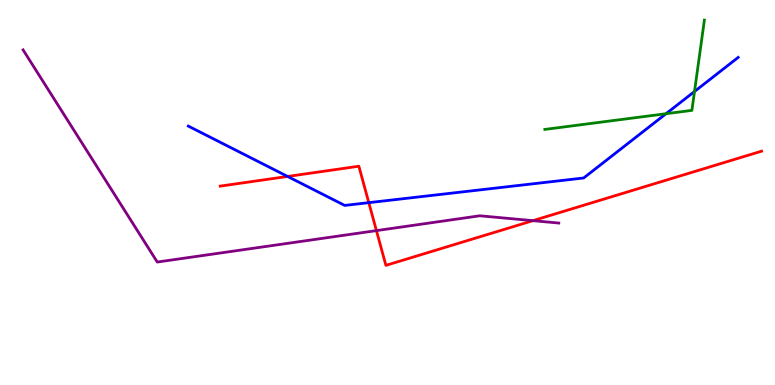[{'lines': ['blue', 'red'], 'intersections': [{'x': 3.71, 'y': 5.42}, {'x': 4.76, 'y': 4.74}]}, {'lines': ['green', 'red'], 'intersections': []}, {'lines': ['purple', 'red'], 'intersections': [{'x': 4.86, 'y': 4.01}, {'x': 6.88, 'y': 4.27}]}, {'lines': ['blue', 'green'], 'intersections': [{'x': 8.59, 'y': 7.05}, {'x': 8.96, 'y': 7.62}]}, {'lines': ['blue', 'purple'], 'intersections': []}, {'lines': ['green', 'purple'], 'intersections': []}]